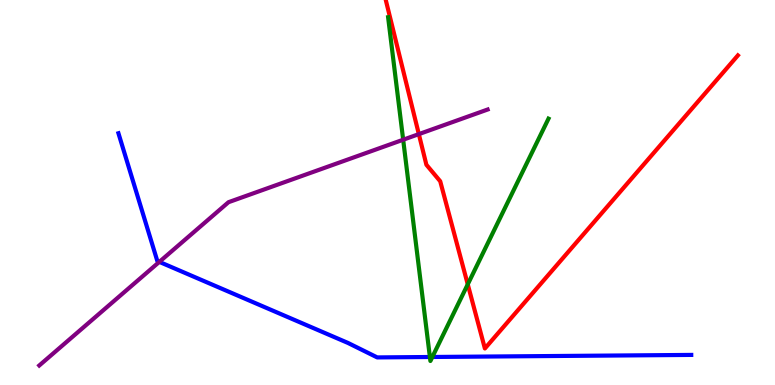[{'lines': ['blue', 'red'], 'intersections': []}, {'lines': ['green', 'red'], 'intersections': [{'x': 6.04, 'y': 2.61}]}, {'lines': ['purple', 'red'], 'intersections': [{'x': 5.4, 'y': 6.52}]}, {'lines': ['blue', 'green'], 'intersections': [{'x': 5.55, 'y': 0.727}, {'x': 5.58, 'y': 0.728}]}, {'lines': ['blue', 'purple'], 'intersections': [{'x': 2.06, 'y': 3.2}]}, {'lines': ['green', 'purple'], 'intersections': [{'x': 5.2, 'y': 6.37}]}]